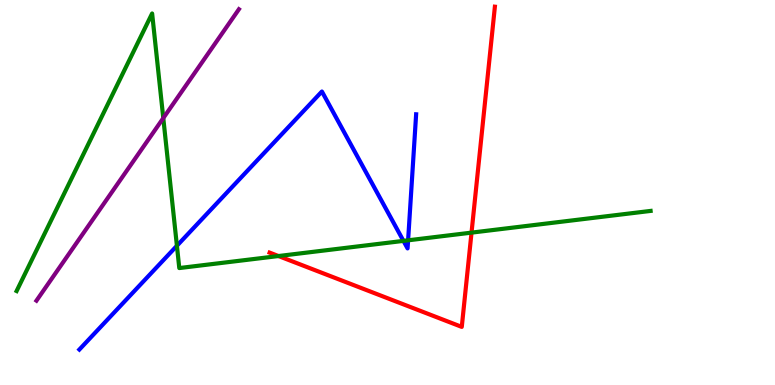[{'lines': ['blue', 'red'], 'intersections': []}, {'lines': ['green', 'red'], 'intersections': [{'x': 3.59, 'y': 3.35}, {'x': 6.08, 'y': 3.96}]}, {'lines': ['purple', 'red'], 'intersections': []}, {'lines': ['blue', 'green'], 'intersections': [{'x': 2.28, 'y': 3.62}, {'x': 5.21, 'y': 3.74}, {'x': 5.27, 'y': 3.76}]}, {'lines': ['blue', 'purple'], 'intersections': []}, {'lines': ['green', 'purple'], 'intersections': [{'x': 2.11, 'y': 6.93}]}]